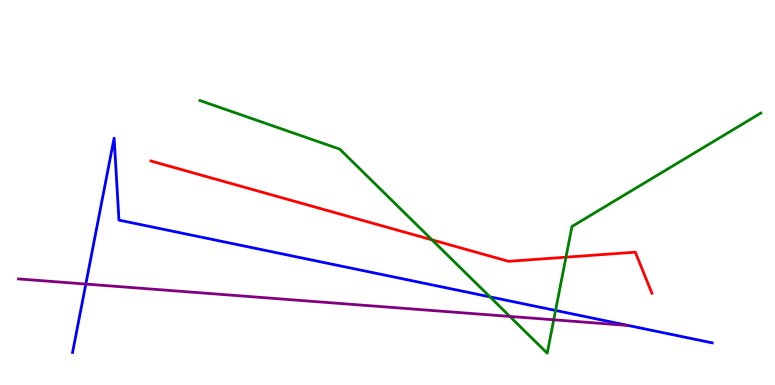[{'lines': ['blue', 'red'], 'intersections': []}, {'lines': ['green', 'red'], 'intersections': [{'x': 5.57, 'y': 3.77}, {'x': 7.3, 'y': 3.32}]}, {'lines': ['purple', 'red'], 'intersections': []}, {'lines': ['blue', 'green'], 'intersections': [{'x': 6.32, 'y': 2.29}, {'x': 7.17, 'y': 1.94}]}, {'lines': ['blue', 'purple'], 'intersections': [{'x': 1.11, 'y': 2.62}]}, {'lines': ['green', 'purple'], 'intersections': [{'x': 6.58, 'y': 1.78}, {'x': 7.14, 'y': 1.69}]}]